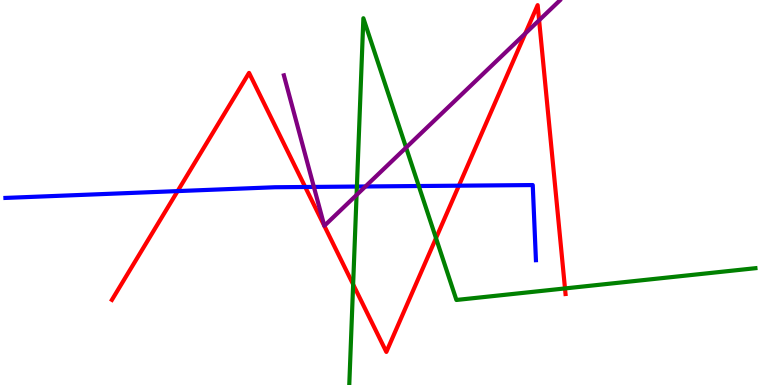[{'lines': ['blue', 'red'], 'intersections': [{'x': 2.29, 'y': 5.04}, {'x': 3.94, 'y': 5.14}, {'x': 5.92, 'y': 5.18}]}, {'lines': ['green', 'red'], 'intersections': [{'x': 4.56, 'y': 2.61}, {'x': 5.63, 'y': 3.81}, {'x': 7.29, 'y': 2.51}]}, {'lines': ['purple', 'red'], 'intersections': [{'x': 6.78, 'y': 9.13}, {'x': 6.96, 'y': 9.47}]}, {'lines': ['blue', 'green'], 'intersections': [{'x': 4.61, 'y': 5.15}, {'x': 5.4, 'y': 5.17}]}, {'lines': ['blue', 'purple'], 'intersections': [{'x': 4.05, 'y': 5.15}, {'x': 4.72, 'y': 5.16}]}, {'lines': ['green', 'purple'], 'intersections': [{'x': 4.6, 'y': 4.94}, {'x': 5.24, 'y': 6.17}]}]